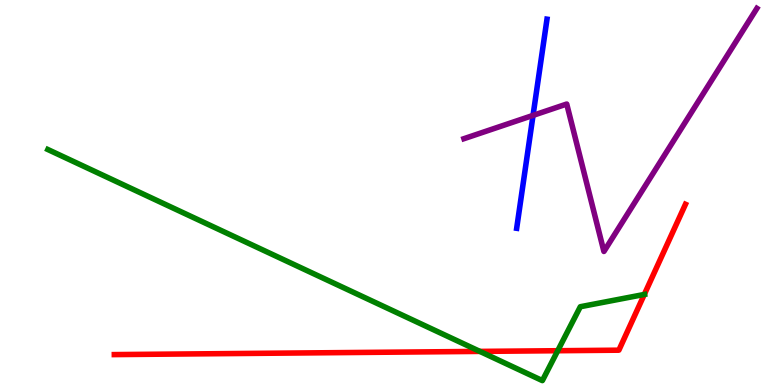[{'lines': ['blue', 'red'], 'intersections': []}, {'lines': ['green', 'red'], 'intersections': [{'x': 6.19, 'y': 0.873}, {'x': 7.2, 'y': 0.89}, {'x': 8.31, 'y': 2.35}]}, {'lines': ['purple', 'red'], 'intersections': []}, {'lines': ['blue', 'green'], 'intersections': []}, {'lines': ['blue', 'purple'], 'intersections': [{'x': 6.88, 'y': 7.0}]}, {'lines': ['green', 'purple'], 'intersections': []}]